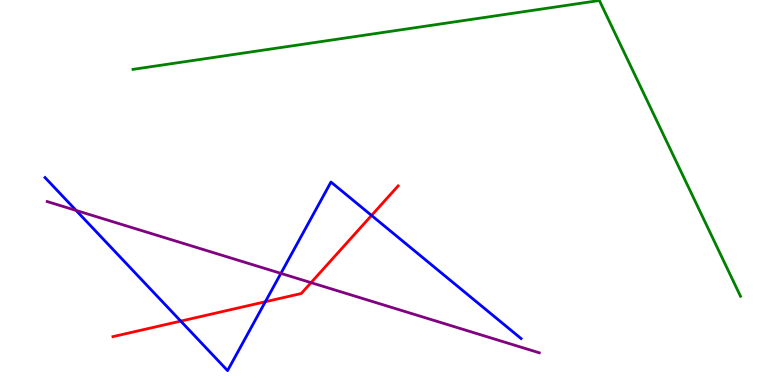[{'lines': ['blue', 'red'], 'intersections': [{'x': 2.33, 'y': 1.66}, {'x': 3.42, 'y': 2.16}, {'x': 4.79, 'y': 4.4}]}, {'lines': ['green', 'red'], 'intersections': []}, {'lines': ['purple', 'red'], 'intersections': [{'x': 4.01, 'y': 2.66}]}, {'lines': ['blue', 'green'], 'intersections': []}, {'lines': ['blue', 'purple'], 'intersections': [{'x': 0.982, 'y': 4.53}, {'x': 3.62, 'y': 2.9}]}, {'lines': ['green', 'purple'], 'intersections': []}]